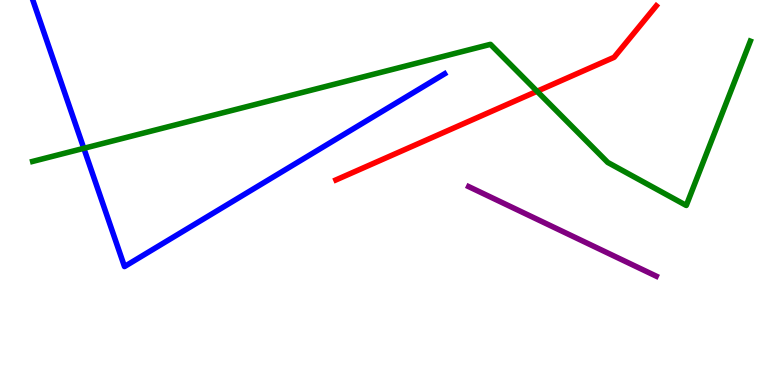[{'lines': ['blue', 'red'], 'intersections': []}, {'lines': ['green', 'red'], 'intersections': [{'x': 6.93, 'y': 7.63}]}, {'lines': ['purple', 'red'], 'intersections': []}, {'lines': ['blue', 'green'], 'intersections': [{'x': 1.08, 'y': 6.15}]}, {'lines': ['blue', 'purple'], 'intersections': []}, {'lines': ['green', 'purple'], 'intersections': []}]